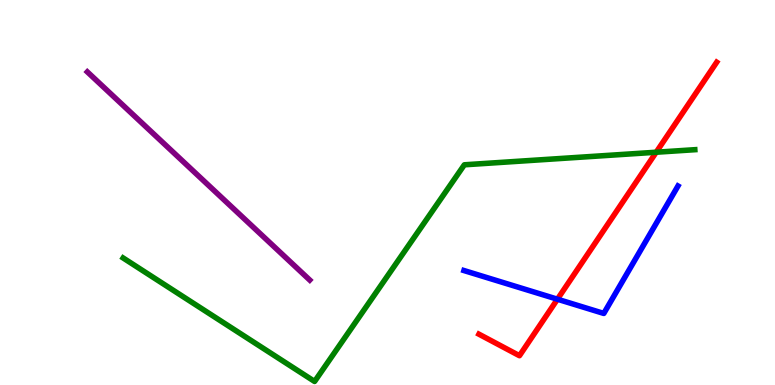[{'lines': ['blue', 'red'], 'intersections': [{'x': 7.19, 'y': 2.23}]}, {'lines': ['green', 'red'], 'intersections': [{'x': 8.47, 'y': 6.05}]}, {'lines': ['purple', 'red'], 'intersections': []}, {'lines': ['blue', 'green'], 'intersections': []}, {'lines': ['blue', 'purple'], 'intersections': []}, {'lines': ['green', 'purple'], 'intersections': []}]